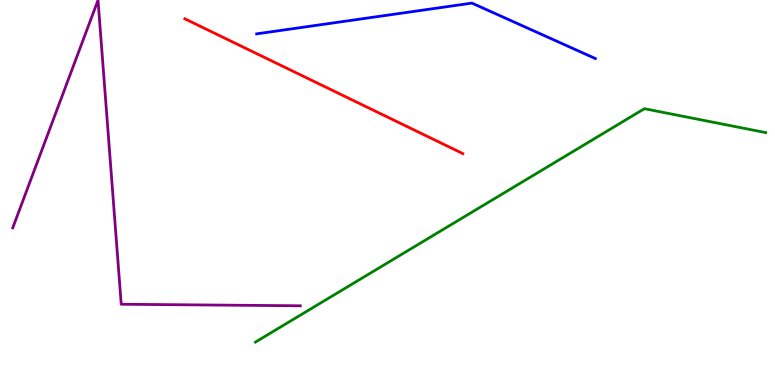[{'lines': ['blue', 'red'], 'intersections': []}, {'lines': ['green', 'red'], 'intersections': []}, {'lines': ['purple', 'red'], 'intersections': []}, {'lines': ['blue', 'green'], 'intersections': []}, {'lines': ['blue', 'purple'], 'intersections': []}, {'lines': ['green', 'purple'], 'intersections': []}]